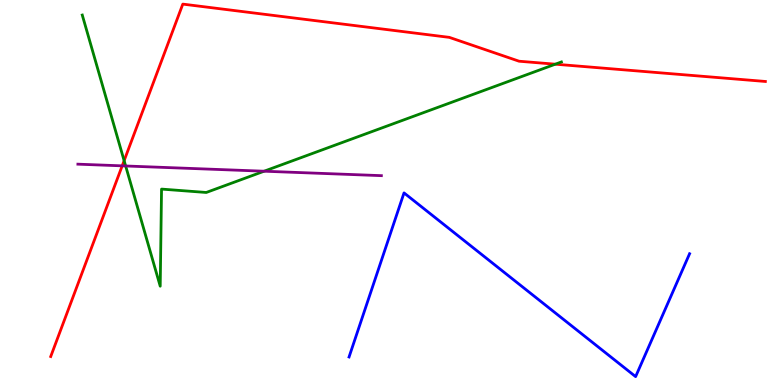[{'lines': ['blue', 'red'], 'intersections': []}, {'lines': ['green', 'red'], 'intersections': [{'x': 1.6, 'y': 5.83}, {'x': 7.17, 'y': 8.33}]}, {'lines': ['purple', 'red'], 'intersections': [{'x': 1.58, 'y': 5.69}]}, {'lines': ['blue', 'green'], 'intersections': []}, {'lines': ['blue', 'purple'], 'intersections': []}, {'lines': ['green', 'purple'], 'intersections': [{'x': 1.62, 'y': 5.69}, {'x': 3.41, 'y': 5.55}]}]